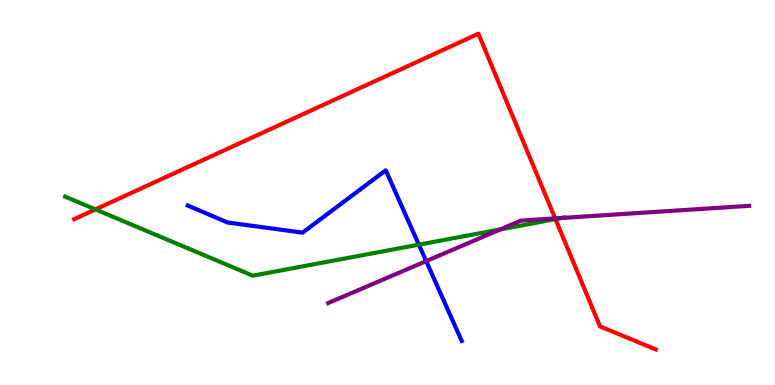[{'lines': ['blue', 'red'], 'intersections': []}, {'lines': ['green', 'red'], 'intersections': [{'x': 1.23, 'y': 4.56}, {'x': 7.17, 'y': 4.31}]}, {'lines': ['purple', 'red'], 'intersections': [{'x': 7.16, 'y': 4.33}]}, {'lines': ['blue', 'green'], 'intersections': [{'x': 5.4, 'y': 3.65}]}, {'lines': ['blue', 'purple'], 'intersections': [{'x': 5.5, 'y': 3.22}]}, {'lines': ['green', 'purple'], 'intersections': [{'x': 6.45, 'y': 4.04}, {'x': 7.25, 'y': 4.34}]}]